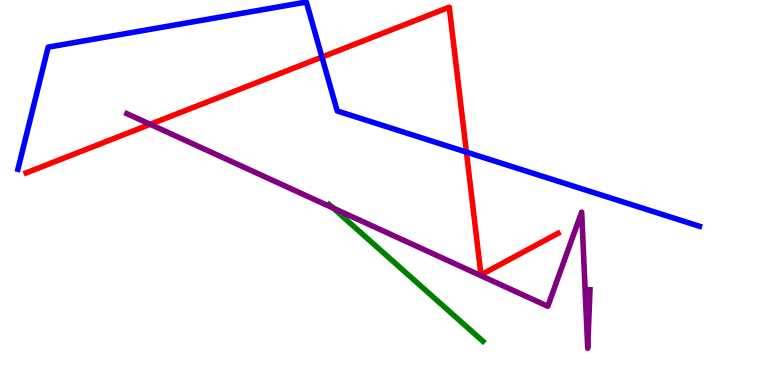[{'lines': ['blue', 'red'], 'intersections': [{'x': 4.15, 'y': 8.52}, {'x': 6.02, 'y': 6.05}]}, {'lines': ['green', 'red'], 'intersections': []}, {'lines': ['purple', 'red'], 'intersections': [{'x': 1.94, 'y': 6.77}]}, {'lines': ['blue', 'green'], 'intersections': []}, {'lines': ['blue', 'purple'], 'intersections': []}, {'lines': ['green', 'purple'], 'intersections': [{'x': 4.3, 'y': 4.6}]}]